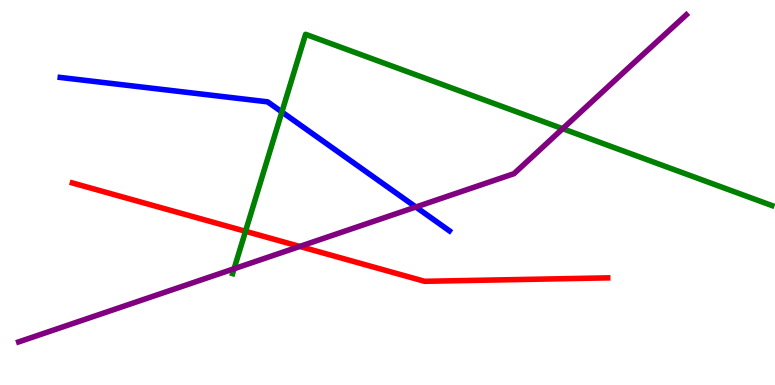[{'lines': ['blue', 'red'], 'intersections': []}, {'lines': ['green', 'red'], 'intersections': [{'x': 3.17, 'y': 3.99}]}, {'lines': ['purple', 'red'], 'intersections': [{'x': 3.87, 'y': 3.6}]}, {'lines': ['blue', 'green'], 'intersections': [{'x': 3.64, 'y': 7.09}]}, {'lines': ['blue', 'purple'], 'intersections': [{'x': 5.37, 'y': 4.62}]}, {'lines': ['green', 'purple'], 'intersections': [{'x': 3.02, 'y': 3.02}, {'x': 7.26, 'y': 6.66}]}]